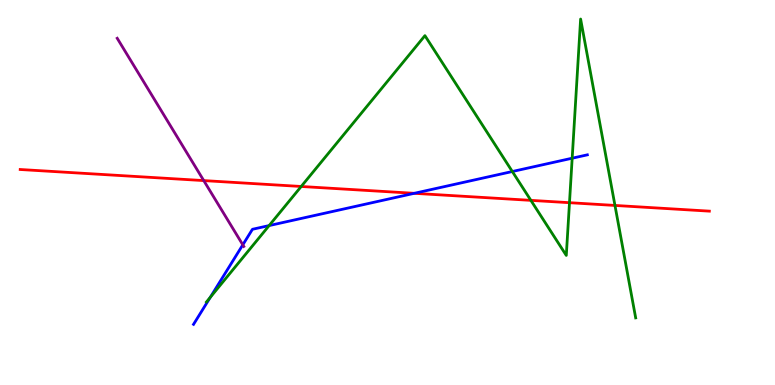[{'lines': ['blue', 'red'], 'intersections': [{'x': 5.35, 'y': 4.98}]}, {'lines': ['green', 'red'], 'intersections': [{'x': 3.89, 'y': 5.16}, {'x': 6.85, 'y': 4.8}, {'x': 7.35, 'y': 4.74}, {'x': 7.94, 'y': 4.66}]}, {'lines': ['purple', 'red'], 'intersections': [{'x': 2.63, 'y': 5.31}]}, {'lines': ['blue', 'green'], 'intersections': [{'x': 2.71, 'y': 2.28}, {'x': 3.47, 'y': 4.14}, {'x': 6.61, 'y': 5.55}, {'x': 7.38, 'y': 5.89}]}, {'lines': ['blue', 'purple'], 'intersections': [{'x': 3.13, 'y': 3.64}]}, {'lines': ['green', 'purple'], 'intersections': []}]